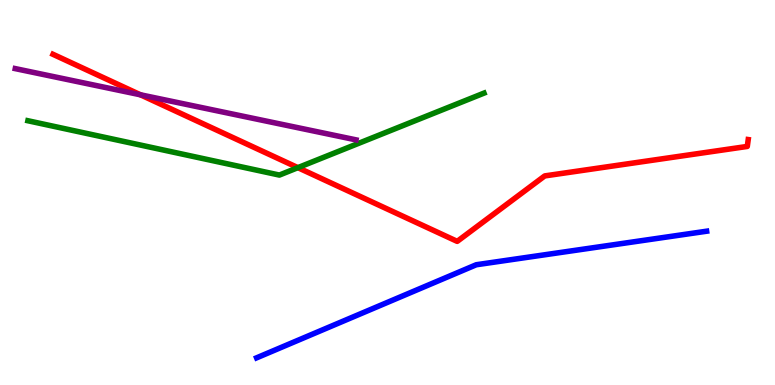[{'lines': ['blue', 'red'], 'intersections': []}, {'lines': ['green', 'red'], 'intersections': [{'x': 3.84, 'y': 5.65}]}, {'lines': ['purple', 'red'], 'intersections': [{'x': 1.81, 'y': 7.54}]}, {'lines': ['blue', 'green'], 'intersections': []}, {'lines': ['blue', 'purple'], 'intersections': []}, {'lines': ['green', 'purple'], 'intersections': []}]